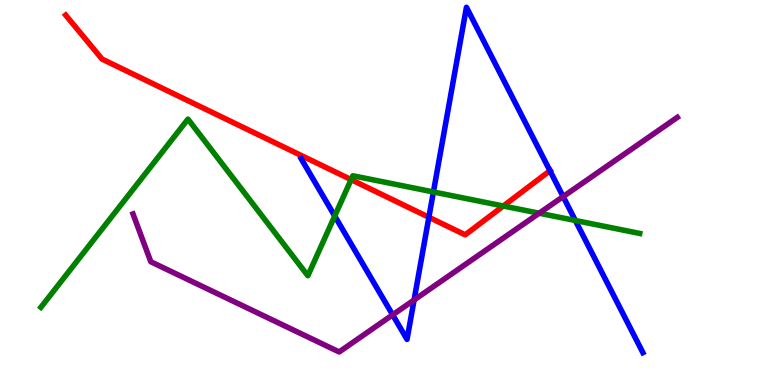[{'lines': ['blue', 'red'], 'intersections': [{'x': 5.53, 'y': 4.36}, {'x': 7.1, 'y': 5.57}]}, {'lines': ['green', 'red'], 'intersections': [{'x': 4.53, 'y': 5.33}, {'x': 6.49, 'y': 4.65}]}, {'lines': ['purple', 'red'], 'intersections': []}, {'lines': ['blue', 'green'], 'intersections': [{'x': 4.32, 'y': 4.39}, {'x': 5.59, 'y': 5.01}, {'x': 7.42, 'y': 4.27}]}, {'lines': ['blue', 'purple'], 'intersections': [{'x': 5.07, 'y': 1.82}, {'x': 5.34, 'y': 2.21}, {'x': 7.27, 'y': 4.89}]}, {'lines': ['green', 'purple'], 'intersections': [{'x': 6.96, 'y': 4.46}]}]